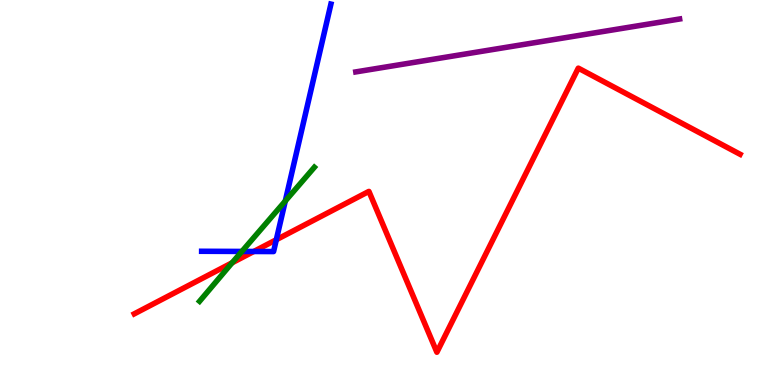[{'lines': ['blue', 'red'], 'intersections': [{'x': 3.27, 'y': 3.47}, {'x': 3.57, 'y': 3.77}]}, {'lines': ['green', 'red'], 'intersections': [{'x': 2.99, 'y': 3.17}]}, {'lines': ['purple', 'red'], 'intersections': []}, {'lines': ['blue', 'green'], 'intersections': [{'x': 3.12, 'y': 3.47}, {'x': 3.68, 'y': 4.78}]}, {'lines': ['blue', 'purple'], 'intersections': []}, {'lines': ['green', 'purple'], 'intersections': []}]